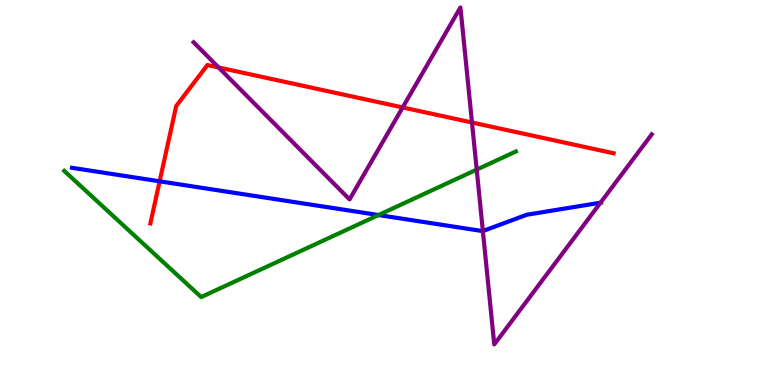[{'lines': ['blue', 'red'], 'intersections': [{'x': 2.06, 'y': 5.29}]}, {'lines': ['green', 'red'], 'intersections': []}, {'lines': ['purple', 'red'], 'intersections': [{'x': 2.82, 'y': 8.25}, {'x': 5.2, 'y': 7.21}, {'x': 6.09, 'y': 6.82}]}, {'lines': ['blue', 'green'], 'intersections': [{'x': 4.88, 'y': 4.41}]}, {'lines': ['blue', 'purple'], 'intersections': [{'x': 6.23, 'y': 4.0}, {'x': 7.75, 'y': 4.73}]}, {'lines': ['green', 'purple'], 'intersections': [{'x': 6.15, 'y': 5.59}]}]